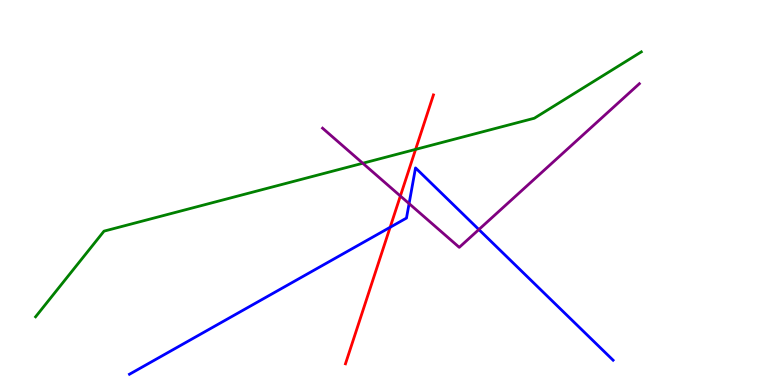[{'lines': ['blue', 'red'], 'intersections': [{'x': 5.03, 'y': 4.1}]}, {'lines': ['green', 'red'], 'intersections': [{'x': 5.36, 'y': 6.12}]}, {'lines': ['purple', 'red'], 'intersections': [{'x': 5.17, 'y': 4.91}]}, {'lines': ['blue', 'green'], 'intersections': []}, {'lines': ['blue', 'purple'], 'intersections': [{'x': 5.28, 'y': 4.71}, {'x': 6.18, 'y': 4.04}]}, {'lines': ['green', 'purple'], 'intersections': [{'x': 4.68, 'y': 5.76}]}]